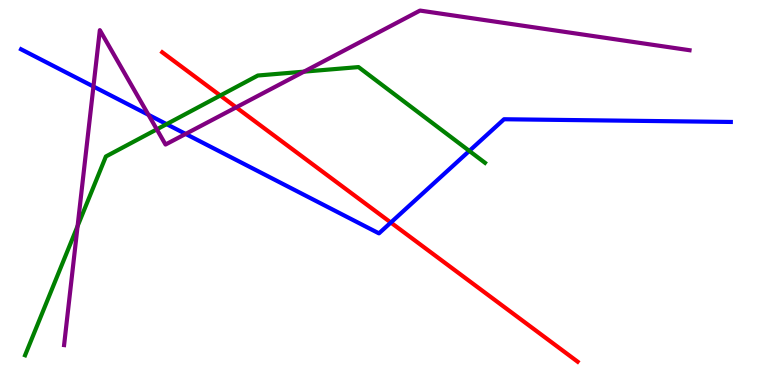[{'lines': ['blue', 'red'], 'intersections': [{'x': 5.04, 'y': 4.22}]}, {'lines': ['green', 'red'], 'intersections': [{'x': 2.84, 'y': 7.52}]}, {'lines': ['purple', 'red'], 'intersections': [{'x': 3.05, 'y': 7.21}]}, {'lines': ['blue', 'green'], 'intersections': [{'x': 2.15, 'y': 6.78}, {'x': 6.06, 'y': 6.08}]}, {'lines': ['blue', 'purple'], 'intersections': [{'x': 1.21, 'y': 7.75}, {'x': 1.92, 'y': 7.02}, {'x': 2.4, 'y': 6.52}]}, {'lines': ['green', 'purple'], 'intersections': [{'x': 1.0, 'y': 4.13}, {'x': 2.02, 'y': 6.64}, {'x': 3.92, 'y': 8.14}]}]